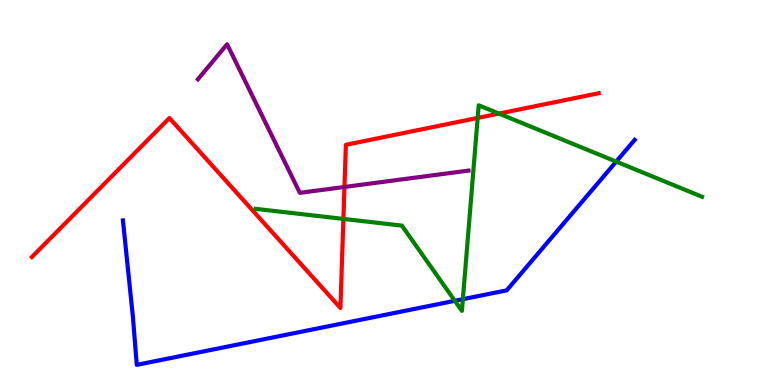[{'lines': ['blue', 'red'], 'intersections': []}, {'lines': ['green', 'red'], 'intersections': [{'x': 4.43, 'y': 4.31}, {'x': 6.16, 'y': 6.94}, {'x': 6.44, 'y': 7.05}]}, {'lines': ['purple', 'red'], 'intersections': [{'x': 4.44, 'y': 5.14}]}, {'lines': ['blue', 'green'], 'intersections': [{'x': 5.87, 'y': 2.19}, {'x': 5.97, 'y': 2.23}, {'x': 7.95, 'y': 5.8}]}, {'lines': ['blue', 'purple'], 'intersections': []}, {'lines': ['green', 'purple'], 'intersections': []}]